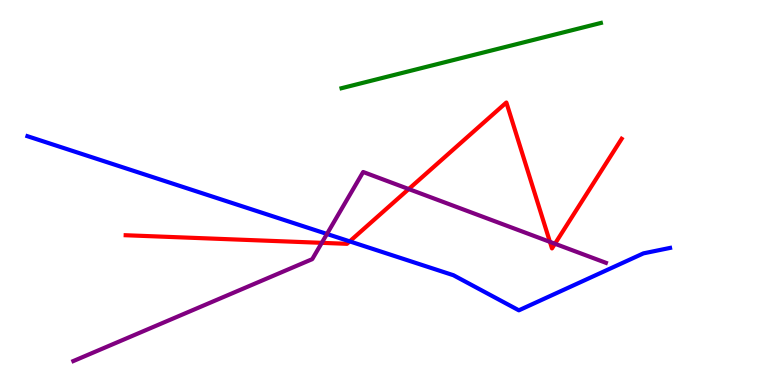[{'lines': ['blue', 'red'], 'intersections': [{'x': 4.51, 'y': 3.73}]}, {'lines': ['green', 'red'], 'intersections': []}, {'lines': ['purple', 'red'], 'intersections': [{'x': 4.15, 'y': 3.69}, {'x': 5.27, 'y': 5.09}, {'x': 7.1, 'y': 3.72}, {'x': 7.16, 'y': 3.67}]}, {'lines': ['blue', 'green'], 'intersections': []}, {'lines': ['blue', 'purple'], 'intersections': [{'x': 4.22, 'y': 3.92}]}, {'lines': ['green', 'purple'], 'intersections': []}]